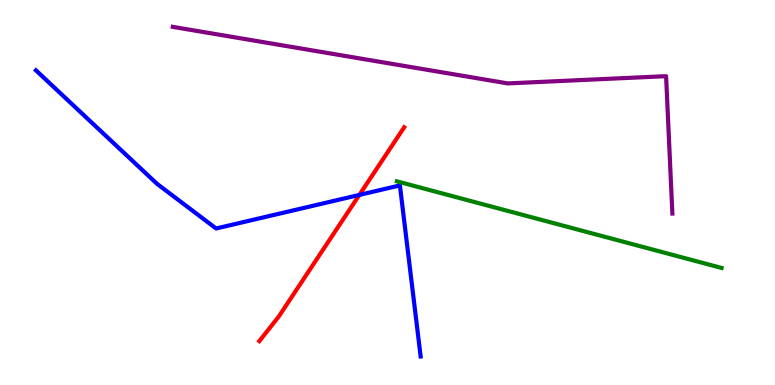[{'lines': ['blue', 'red'], 'intersections': [{'x': 4.64, 'y': 4.94}]}, {'lines': ['green', 'red'], 'intersections': []}, {'lines': ['purple', 'red'], 'intersections': []}, {'lines': ['blue', 'green'], 'intersections': []}, {'lines': ['blue', 'purple'], 'intersections': []}, {'lines': ['green', 'purple'], 'intersections': []}]